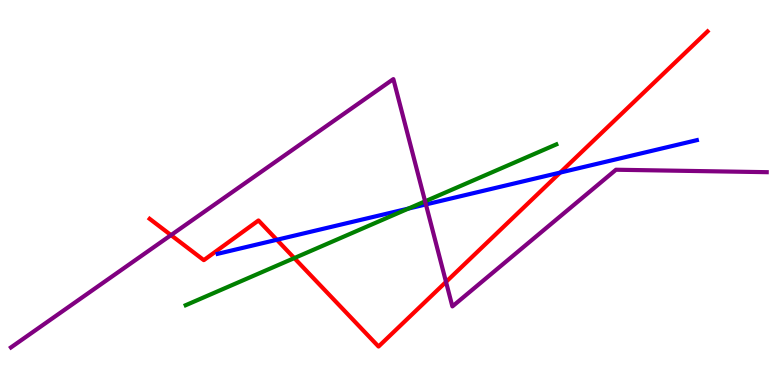[{'lines': ['blue', 'red'], 'intersections': [{'x': 3.57, 'y': 3.77}, {'x': 7.23, 'y': 5.52}]}, {'lines': ['green', 'red'], 'intersections': [{'x': 3.8, 'y': 3.3}]}, {'lines': ['purple', 'red'], 'intersections': [{'x': 2.21, 'y': 3.89}, {'x': 5.75, 'y': 2.68}]}, {'lines': ['blue', 'green'], 'intersections': [{'x': 5.27, 'y': 4.58}]}, {'lines': ['blue', 'purple'], 'intersections': [{'x': 5.5, 'y': 4.69}]}, {'lines': ['green', 'purple'], 'intersections': [{'x': 5.49, 'y': 4.77}]}]